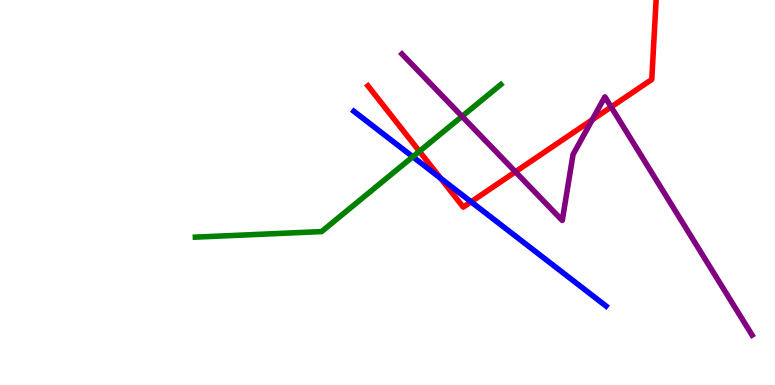[{'lines': ['blue', 'red'], 'intersections': [{'x': 5.69, 'y': 5.37}, {'x': 6.08, 'y': 4.76}]}, {'lines': ['green', 'red'], 'intersections': [{'x': 5.41, 'y': 6.07}]}, {'lines': ['purple', 'red'], 'intersections': [{'x': 6.65, 'y': 5.54}, {'x': 7.64, 'y': 6.89}, {'x': 7.89, 'y': 7.22}]}, {'lines': ['blue', 'green'], 'intersections': [{'x': 5.33, 'y': 5.93}]}, {'lines': ['blue', 'purple'], 'intersections': []}, {'lines': ['green', 'purple'], 'intersections': [{'x': 5.96, 'y': 6.98}]}]